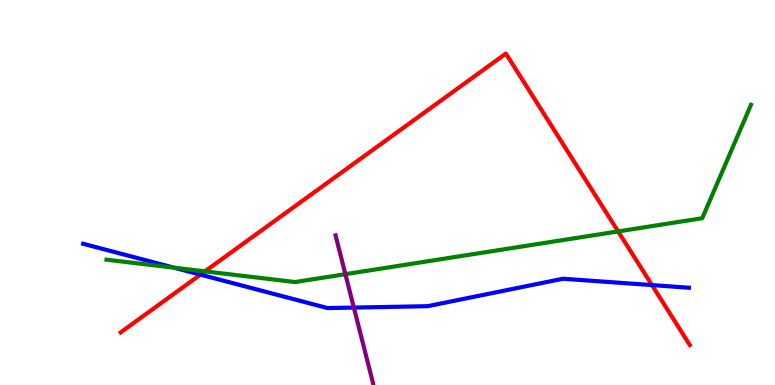[{'lines': ['blue', 'red'], 'intersections': [{'x': 2.59, 'y': 2.87}, {'x': 8.41, 'y': 2.6}]}, {'lines': ['green', 'red'], 'intersections': [{'x': 2.64, 'y': 2.95}, {'x': 7.98, 'y': 3.99}]}, {'lines': ['purple', 'red'], 'intersections': []}, {'lines': ['blue', 'green'], 'intersections': [{'x': 2.25, 'y': 3.05}]}, {'lines': ['blue', 'purple'], 'intersections': [{'x': 4.57, 'y': 2.01}]}, {'lines': ['green', 'purple'], 'intersections': [{'x': 4.46, 'y': 2.88}]}]